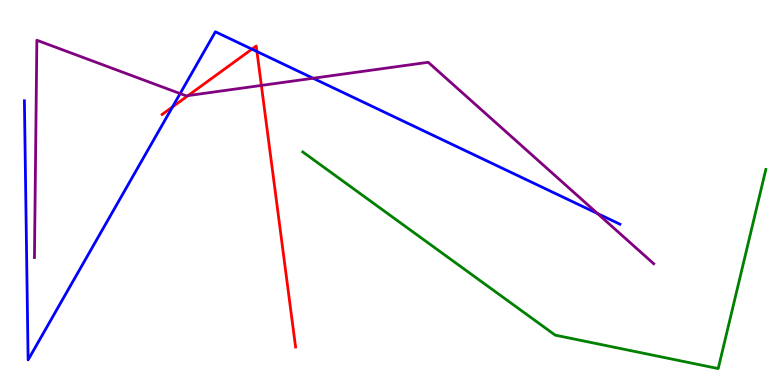[{'lines': ['blue', 'red'], 'intersections': [{'x': 2.23, 'y': 7.22}, {'x': 3.25, 'y': 8.72}, {'x': 3.32, 'y': 8.66}]}, {'lines': ['green', 'red'], 'intersections': []}, {'lines': ['purple', 'red'], 'intersections': [{'x': 2.43, 'y': 7.52}, {'x': 3.37, 'y': 7.78}]}, {'lines': ['blue', 'green'], 'intersections': []}, {'lines': ['blue', 'purple'], 'intersections': [{'x': 2.32, 'y': 7.57}, {'x': 4.04, 'y': 7.97}, {'x': 7.71, 'y': 4.45}]}, {'lines': ['green', 'purple'], 'intersections': []}]